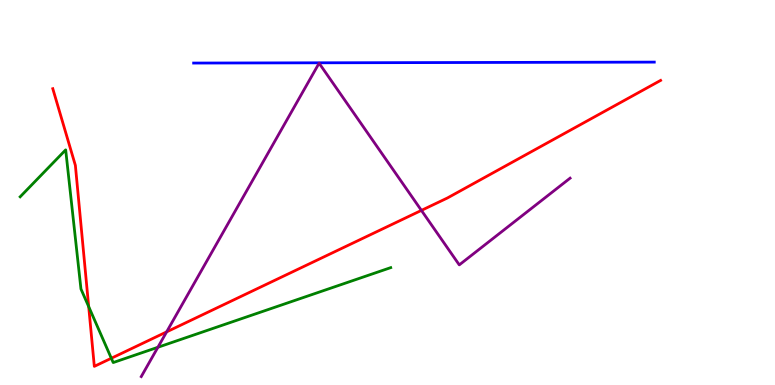[{'lines': ['blue', 'red'], 'intersections': []}, {'lines': ['green', 'red'], 'intersections': [{'x': 1.14, 'y': 2.04}, {'x': 1.44, 'y': 0.695}]}, {'lines': ['purple', 'red'], 'intersections': [{'x': 2.15, 'y': 1.38}, {'x': 5.44, 'y': 4.54}]}, {'lines': ['blue', 'green'], 'intersections': []}, {'lines': ['blue', 'purple'], 'intersections': []}, {'lines': ['green', 'purple'], 'intersections': [{'x': 2.04, 'y': 0.98}]}]